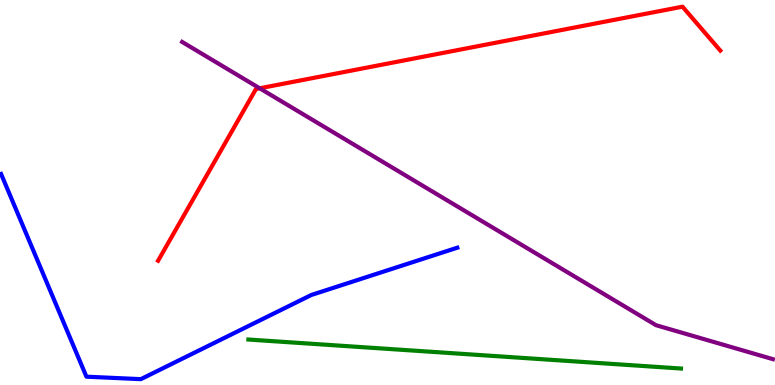[{'lines': ['blue', 'red'], 'intersections': []}, {'lines': ['green', 'red'], 'intersections': []}, {'lines': ['purple', 'red'], 'intersections': [{'x': 3.35, 'y': 7.71}]}, {'lines': ['blue', 'green'], 'intersections': []}, {'lines': ['blue', 'purple'], 'intersections': []}, {'lines': ['green', 'purple'], 'intersections': []}]